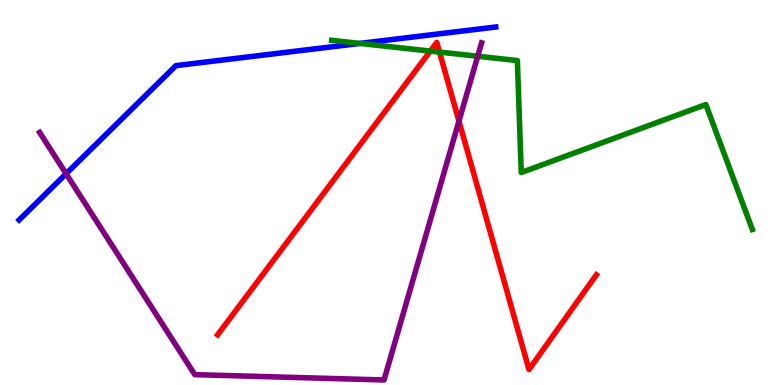[{'lines': ['blue', 'red'], 'intersections': []}, {'lines': ['green', 'red'], 'intersections': [{'x': 5.55, 'y': 8.67}, {'x': 5.67, 'y': 8.65}]}, {'lines': ['purple', 'red'], 'intersections': [{'x': 5.92, 'y': 6.85}]}, {'lines': ['blue', 'green'], 'intersections': [{'x': 4.64, 'y': 8.87}]}, {'lines': ['blue', 'purple'], 'intersections': [{'x': 0.853, 'y': 5.49}]}, {'lines': ['green', 'purple'], 'intersections': [{'x': 6.16, 'y': 8.54}]}]